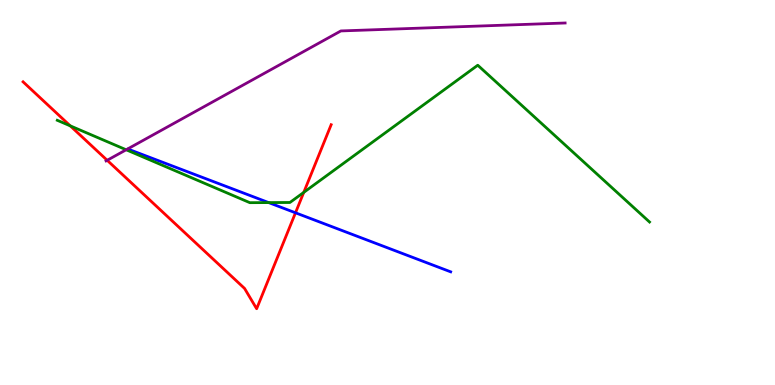[{'lines': ['blue', 'red'], 'intersections': [{'x': 3.81, 'y': 4.47}]}, {'lines': ['green', 'red'], 'intersections': [{'x': 0.906, 'y': 6.73}, {'x': 3.92, 'y': 5.0}]}, {'lines': ['purple', 'red'], 'intersections': [{'x': 1.38, 'y': 5.84}]}, {'lines': ['blue', 'green'], 'intersections': [{'x': 3.47, 'y': 4.74}]}, {'lines': ['blue', 'purple'], 'intersections': []}, {'lines': ['green', 'purple'], 'intersections': [{'x': 1.63, 'y': 6.11}]}]